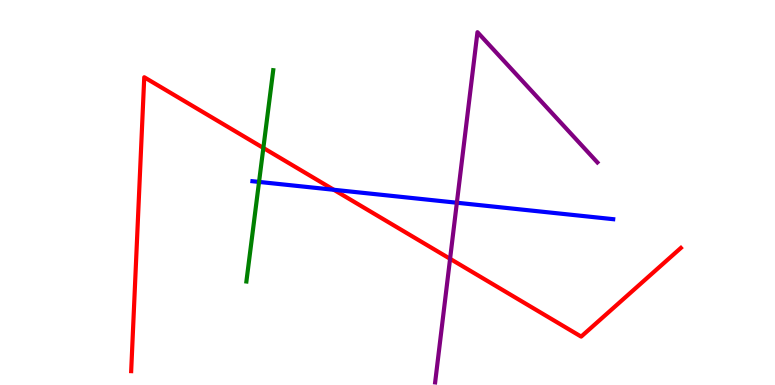[{'lines': ['blue', 'red'], 'intersections': [{'x': 4.31, 'y': 5.07}]}, {'lines': ['green', 'red'], 'intersections': [{'x': 3.4, 'y': 6.16}]}, {'lines': ['purple', 'red'], 'intersections': [{'x': 5.81, 'y': 3.28}]}, {'lines': ['blue', 'green'], 'intersections': [{'x': 3.34, 'y': 5.27}]}, {'lines': ['blue', 'purple'], 'intersections': [{'x': 5.89, 'y': 4.73}]}, {'lines': ['green', 'purple'], 'intersections': []}]